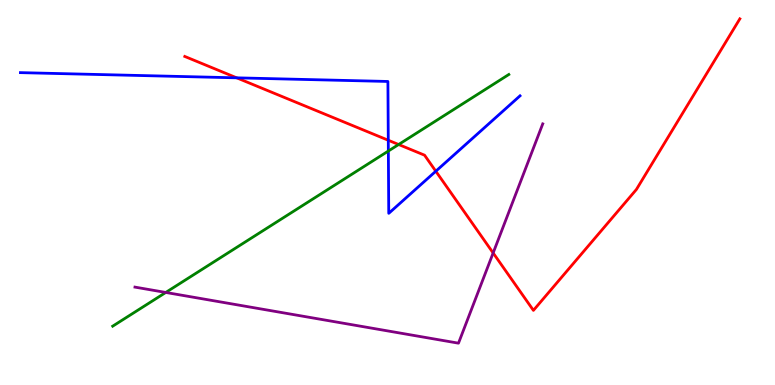[{'lines': ['blue', 'red'], 'intersections': [{'x': 3.05, 'y': 7.98}, {'x': 5.01, 'y': 6.36}, {'x': 5.62, 'y': 5.55}]}, {'lines': ['green', 'red'], 'intersections': [{'x': 5.14, 'y': 6.25}]}, {'lines': ['purple', 'red'], 'intersections': [{'x': 6.36, 'y': 3.43}]}, {'lines': ['blue', 'green'], 'intersections': [{'x': 5.01, 'y': 6.08}]}, {'lines': ['blue', 'purple'], 'intersections': []}, {'lines': ['green', 'purple'], 'intersections': [{'x': 2.14, 'y': 2.4}]}]